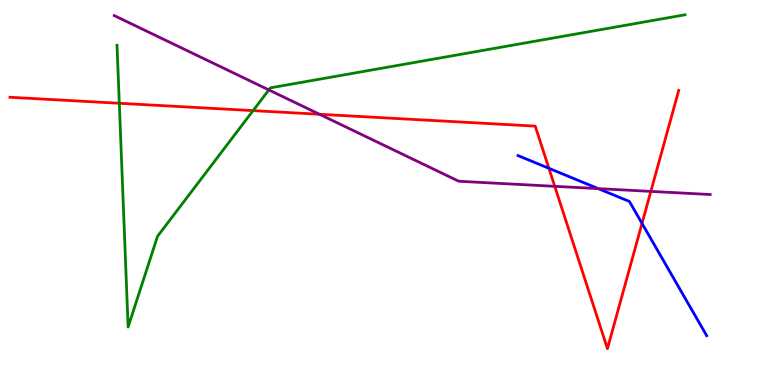[{'lines': ['blue', 'red'], 'intersections': [{'x': 7.08, 'y': 5.63}, {'x': 8.28, 'y': 4.2}]}, {'lines': ['green', 'red'], 'intersections': [{'x': 1.54, 'y': 7.32}, {'x': 3.27, 'y': 7.13}]}, {'lines': ['purple', 'red'], 'intersections': [{'x': 4.12, 'y': 7.03}, {'x': 7.16, 'y': 5.16}, {'x': 8.4, 'y': 5.03}]}, {'lines': ['blue', 'green'], 'intersections': []}, {'lines': ['blue', 'purple'], 'intersections': [{'x': 7.72, 'y': 5.1}]}, {'lines': ['green', 'purple'], 'intersections': [{'x': 3.47, 'y': 7.66}]}]